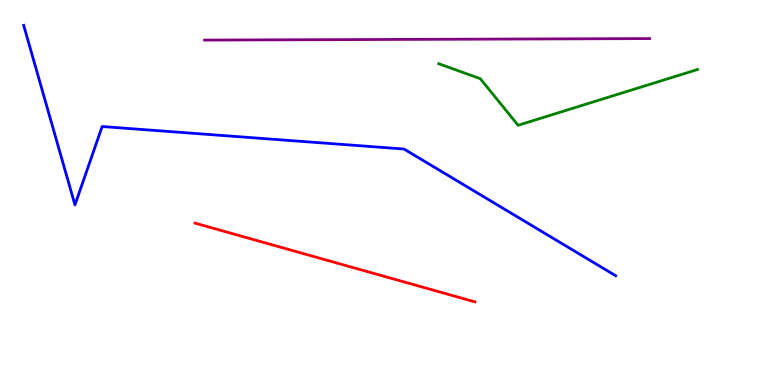[{'lines': ['blue', 'red'], 'intersections': []}, {'lines': ['green', 'red'], 'intersections': []}, {'lines': ['purple', 'red'], 'intersections': []}, {'lines': ['blue', 'green'], 'intersections': []}, {'lines': ['blue', 'purple'], 'intersections': []}, {'lines': ['green', 'purple'], 'intersections': []}]